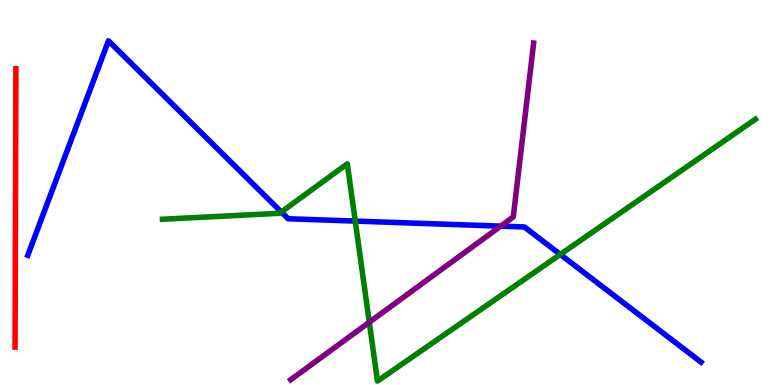[{'lines': ['blue', 'red'], 'intersections': []}, {'lines': ['green', 'red'], 'intersections': []}, {'lines': ['purple', 'red'], 'intersections': []}, {'lines': ['blue', 'green'], 'intersections': [{'x': 3.63, 'y': 4.49}, {'x': 4.58, 'y': 4.26}, {'x': 7.23, 'y': 3.39}]}, {'lines': ['blue', 'purple'], 'intersections': [{'x': 6.46, 'y': 4.13}]}, {'lines': ['green', 'purple'], 'intersections': [{'x': 4.77, 'y': 1.63}]}]